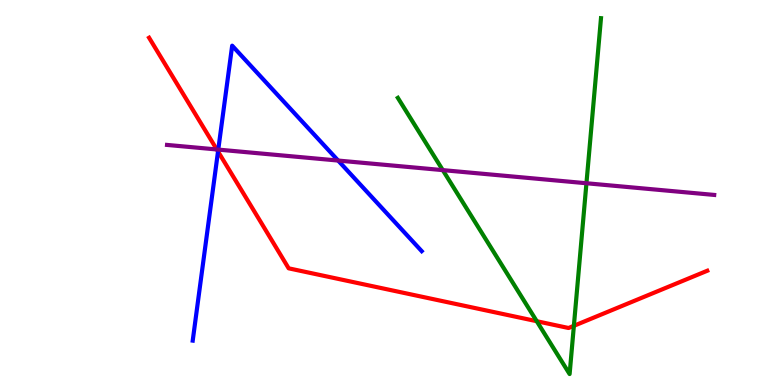[{'lines': ['blue', 'red'], 'intersections': [{'x': 2.81, 'y': 6.07}]}, {'lines': ['green', 'red'], 'intersections': [{'x': 6.93, 'y': 1.66}, {'x': 7.4, 'y': 1.54}]}, {'lines': ['purple', 'red'], 'intersections': [{'x': 2.8, 'y': 6.12}]}, {'lines': ['blue', 'green'], 'intersections': []}, {'lines': ['blue', 'purple'], 'intersections': [{'x': 2.82, 'y': 6.11}, {'x': 4.36, 'y': 5.83}]}, {'lines': ['green', 'purple'], 'intersections': [{'x': 5.71, 'y': 5.58}, {'x': 7.57, 'y': 5.24}]}]